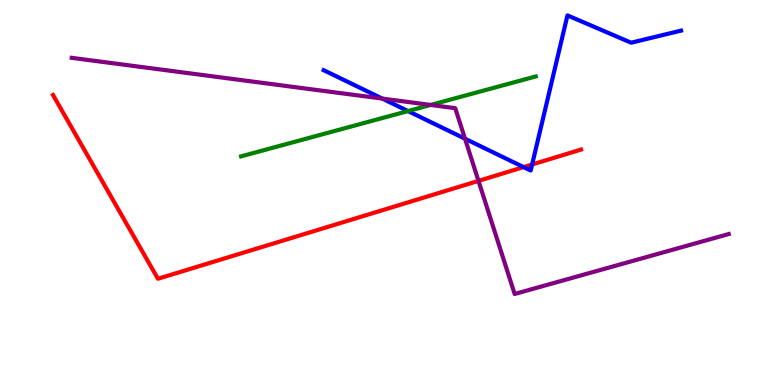[{'lines': ['blue', 'red'], 'intersections': [{'x': 6.76, 'y': 5.66}, {'x': 6.87, 'y': 5.73}]}, {'lines': ['green', 'red'], 'intersections': []}, {'lines': ['purple', 'red'], 'intersections': [{'x': 6.17, 'y': 5.3}]}, {'lines': ['blue', 'green'], 'intersections': [{'x': 5.26, 'y': 7.11}]}, {'lines': ['blue', 'purple'], 'intersections': [{'x': 4.93, 'y': 7.44}, {'x': 6.0, 'y': 6.4}]}, {'lines': ['green', 'purple'], 'intersections': [{'x': 5.56, 'y': 7.27}]}]